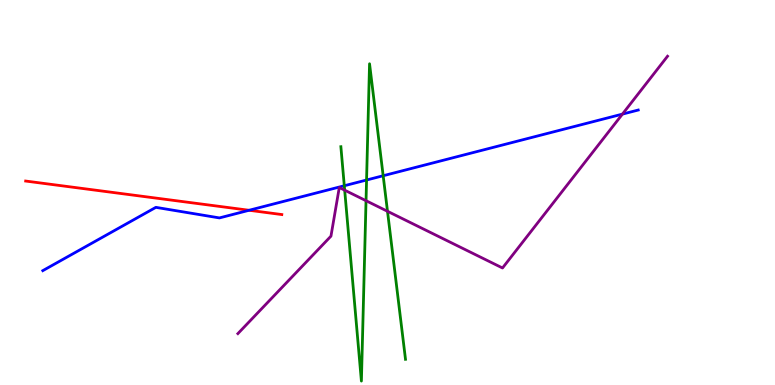[{'lines': ['blue', 'red'], 'intersections': [{'x': 3.21, 'y': 4.54}]}, {'lines': ['green', 'red'], 'intersections': []}, {'lines': ['purple', 'red'], 'intersections': []}, {'lines': ['blue', 'green'], 'intersections': [{'x': 4.44, 'y': 5.18}, {'x': 4.73, 'y': 5.32}, {'x': 4.94, 'y': 5.44}]}, {'lines': ['blue', 'purple'], 'intersections': [{'x': 8.03, 'y': 7.04}]}, {'lines': ['green', 'purple'], 'intersections': [{'x': 4.45, 'y': 5.06}, {'x': 4.72, 'y': 4.79}, {'x': 5.0, 'y': 4.51}]}]